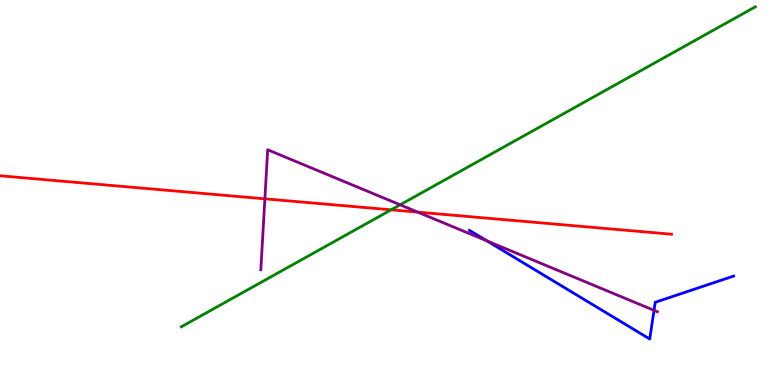[{'lines': ['blue', 'red'], 'intersections': []}, {'lines': ['green', 'red'], 'intersections': [{'x': 5.05, 'y': 4.55}]}, {'lines': ['purple', 'red'], 'intersections': [{'x': 3.42, 'y': 4.84}, {'x': 5.39, 'y': 4.49}]}, {'lines': ['blue', 'green'], 'intersections': []}, {'lines': ['blue', 'purple'], 'intersections': [{'x': 6.28, 'y': 3.74}, {'x': 8.44, 'y': 1.94}]}, {'lines': ['green', 'purple'], 'intersections': [{'x': 5.16, 'y': 4.68}]}]